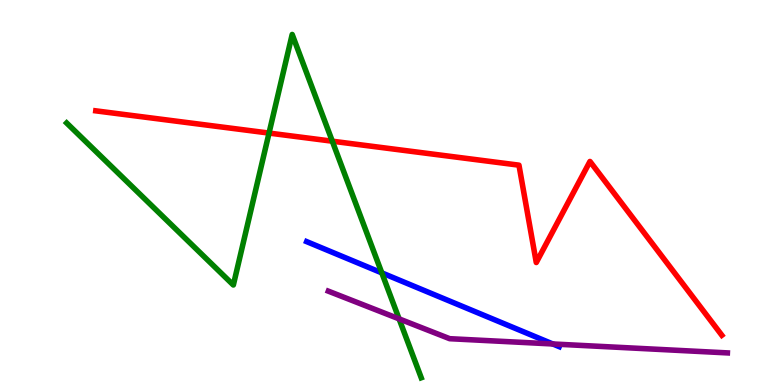[{'lines': ['blue', 'red'], 'intersections': []}, {'lines': ['green', 'red'], 'intersections': [{'x': 3.47, 'y': 6.54}, {'x': 4.29, 'y': 6.33}]}, {'lines': ['purple', 'red'], 'intersections': []}, {'lines': ['blue', 'green'], 'intersections': [{'x': 4.93, 'y': 2.91}]}, {'lines': ['blue', 'purple'], 'intersections': [{'x': 7.13, 'y': 1.07}]}, {'lines': ['green', 'purple'], 'intersections': [{'x': 5.15, 'y': 1.72}]}]